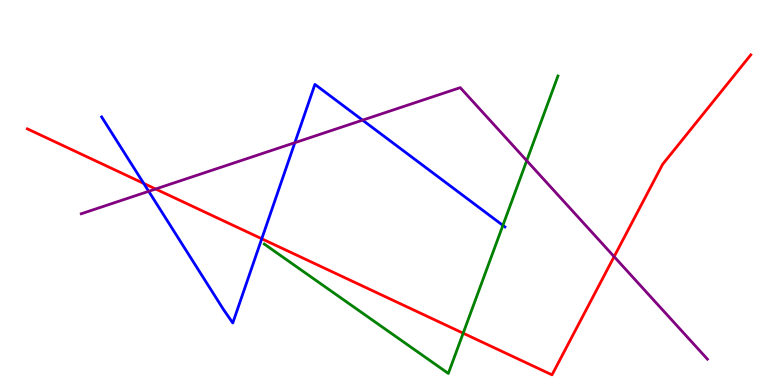[{'lines': ['blue', 'red'], 'intersections': [{'x': 1.85, 'y': 5.24}, {'x': 3.38, 'y': 3.8}]}, {'lines': ['green', 'red'], 'intersections': [{'x': 5.98, 'y': 1.35}]}, {'lines': ['purple', 'red'], 'intersections': [{'x': 2.01, 'y': 5.09}, {'x': 7.92, 'y': 3.33}]}, {'lines': ['blue', 'green'], 'intersections': [{'x': 6.49, 'y': 4.15}]}, {'lines': ['blue', 'purple'], 'intersections': [{'x': 1.92, 'y': 5.03}, {'x': 3.8, 'y': 6.29}, {'x': 4.68, 'y': 6.88}]}, {'lines': ['green', 'purple'], 'intersections': [{'x': 6.8, 'y': 5.83}]}]